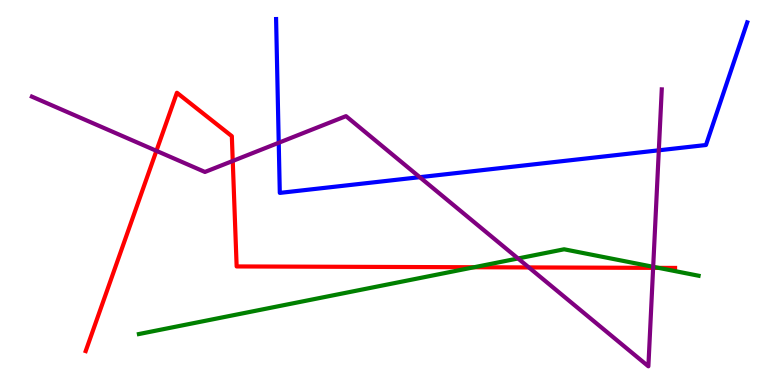[{'lines': ['blue', 'red'], 'intersections': []}, {'lines': ['green', 'red'], 'intersections': [{'x': 6.12, 'y': 3.06}, {'x': 8.5, 'y': 3.04}]}, {'lines': ['purple', 'red'], 'intersections': [{'x': 2.02, 'y': 6.08}, {'x': 3.0, 'y': 5.82}, {'x': 6.82, 'y': 3.05}, {'x': 8.43, 'y': 3.04}]}, {'lines': ['blue', 'green'], 'intersections': []}, {'lines': ['blue', 'purple'], 'intersections': [{'x': 3.6, 'y': 6.29}, {'x': 5.42, 'y': 5.4}, {'x': 8.5, 'y': 6.1}]}, {'lines': ['green', 'purple'], 'intersections': [{'x': 6.68, 'y': 3.29}, {'x': 8.43, 'y': 3.07}]}]